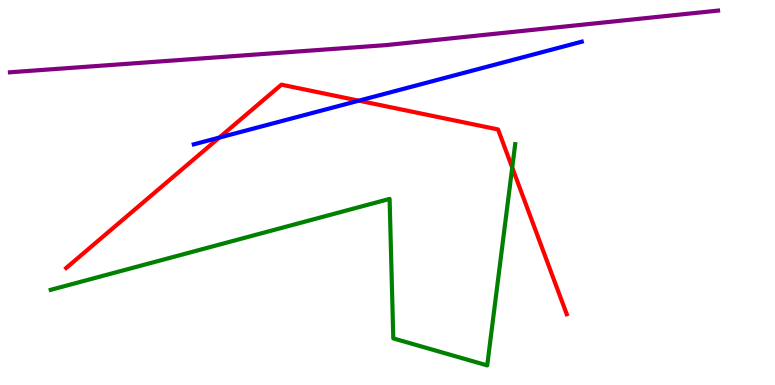[{'lines': ['blue', 'red'], 'intersections': [{'x': 2.83, 'y': 6.43}, {'x': 4.63, 'y': 7.39}]}, {'lines': ['green', 'red'], 'intersections': [{'x': 6.61, 'y': 5.65}]}, {'lines': ['purple', 'red'], 'intersections': []}, {'lines': ['blue', 'green'], 'intersections': []}, {'lines': ['blue', 'purple'], 'intersections': []}, {'lines': ['green', 'purple'], 'intersections': []}]